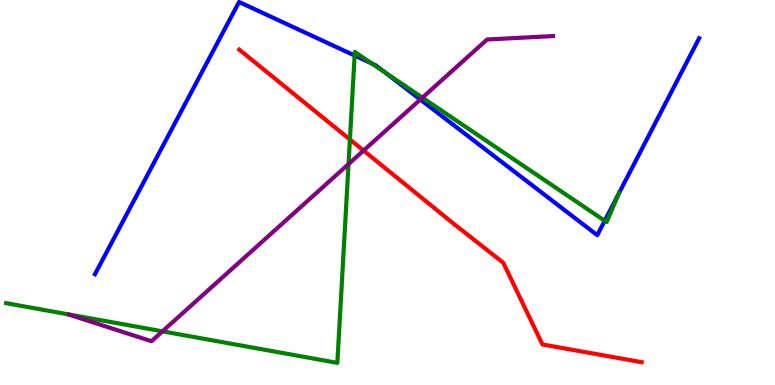[{'lines': ['blue', 'red'], 'intersections': []}, {'lines': ['green', 'red'], 'intersections': [{'x': 4.51, 'y': 6.38}]}, {'lines': ['purple', 'red'], 'intersections': [{'x': 4.69, 'y': 6.09}]}, {'lines': ['blue', 'green'], 'intersections': [{'x': 4.58, 'y': 8.56}, {'x': 4.8, 'y': 8.35}, {'x': 4.96, 'y': 8.13}, {'x': 7.8, 'y': 4.27}, {'x': 7.99, 'y': 4.98}]}, {'lines': ['blue', 'purple'], 'intersections': [{'x': 5.42, 'y': 7.41}]}, {'lines': ['green', 'purple'], 'intersections': [{'x': 2.1, 'y': 1.39}, {'x': 4.5, 'y': 5.74}, {'x': 5.45, 'y': 7.46}]}]